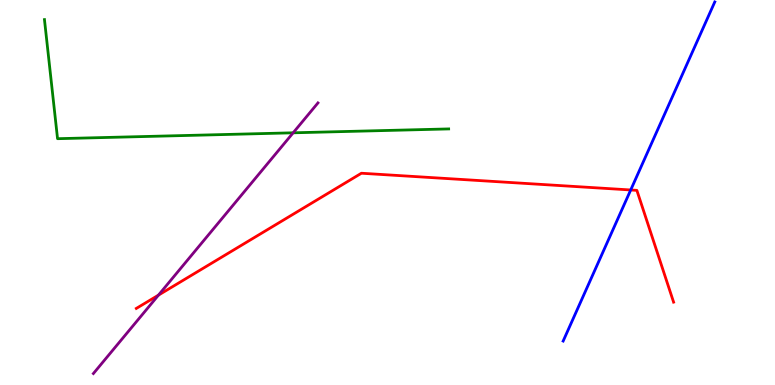[{'lines': ['blue', 'red'], 'intersections': [{'x': 8.14, 'y': 5.07}]}, {'lines': ['green', 'red'], 'intersections': []}, {'lines': ['purple', 'red'], 'intersections': [{'x': 2.04, 'y': 2.33}]}, {'lines': ['blue', 'green'], 'intersections': []}, {'lines': ['blue', 'purple'], 'intersections': []}, {'lines': ['green', 'purple'], 'intersections': [{'x': 3.78, 'y': 6.55}]}]